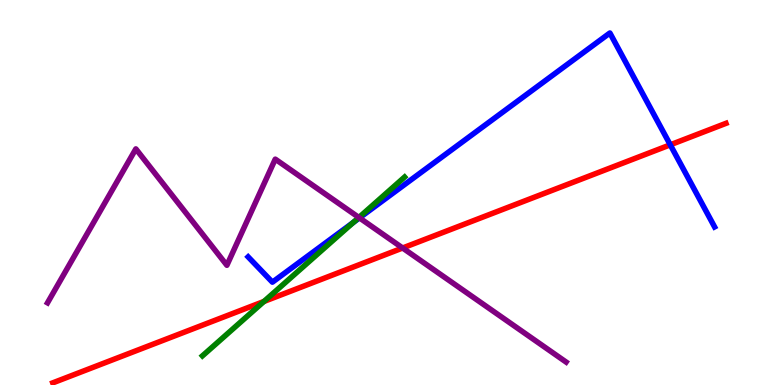[{'lines': ['blue', 'red'], 'intersections': [{'x': 8.65, 'y': 6.24}]}, {'lines': ['green', 'red'], 'intersections': [{'x': 3.41, 'y': 2.17}]}, {'lines': ['purple', 'red'], 'intersections': [{'x': 5.2, 'y': 3.56}]}, {'lines': ['blue', 'green'], 'intersections': [{'x': 4.56, 'y': 4.22}]}, {'lines': ['blue', 'purple'], 'intersections': [{'x': 4.64, 'y': 4.34}]}, {'lines': ['green', 'purple'], 'intersections': [{'x': 4.63, 'y': 4.35}]}]